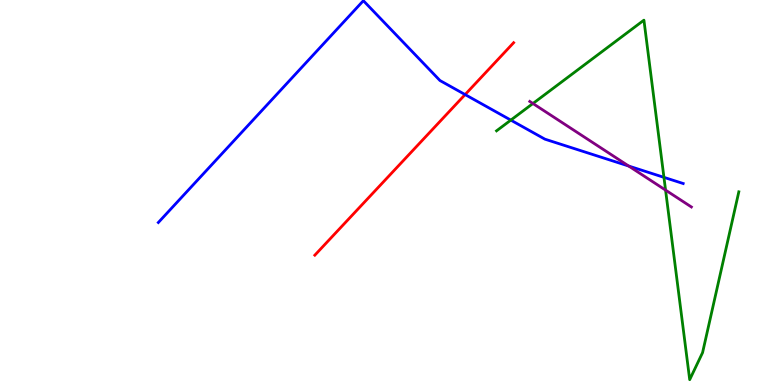[{'lines': ['blue', 'red'], 'intersections': [{'x': 6.0, 'y': 7.54}]}, {'lines': ['green', 'red'], 'intersections': []}, {'lines': ['purple', 'red'], 'intersections': []}, {'lines': ['blue', 'green'], 'intersections': [{'x': 6.59, 'y': 6.88}, {'x': 8.57, 'y': 5.39}]}, {'lines': ['blue', 'purple'], 'intersections': [{'x': 8.11, 'y': 5.69}]}, {'lines': ['green', 'purple'], 'intersections': [{'x': 6.88, 'y': 7.31}, {'x': 8.59, 'y': 5.06}]}]